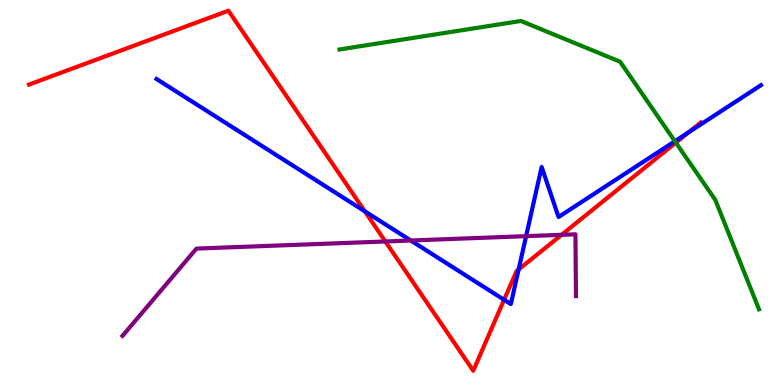[{'lines': ['blue', 'red'], 'intersections': [{'x': 4.71, 'y': 4.51}, {'x': 6.5, 'y': 2.21}, {'x': 6.69, 'y': 3.0}, {'x': 8.89, 'y': 6.57}]}, {'lines': ['green', 'red'], 'intersections': [{'x': 8.72, 'y': 6.3}]}, {'lines': ['purple', 'red'], 'intersections': [{'x': 4.97, 'y': 3.73}, {'x': 7.25, 'y': 3.9}]}, {'lines': ['blue', 'green'], 'intersections': [{'x': 8.71, 'y': 6.33}]}, {'lines': ['blue', 'purple'], 'intersections': [{'x': 5.3, 'y': 3.75}, {'x': 6.79, 'y': 3.87}]}, {'lines': ['green', 'purple'], 'intersections': []}]